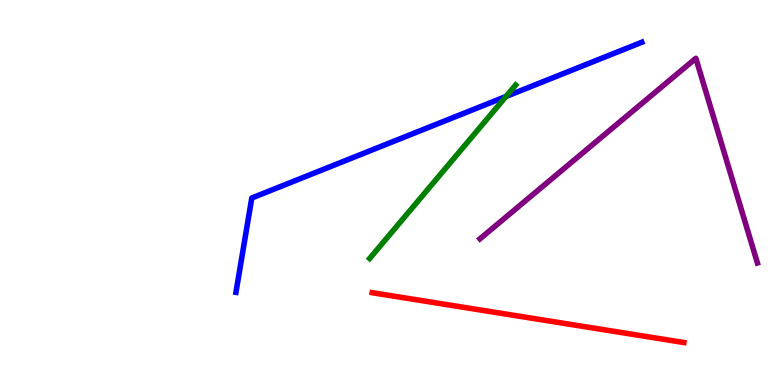[{'lines': ['blue', 'red'], 'intersections': []}, {'lines': ['green', 'red'], 'intersections': []}, {'lines': ['purple', 'red'], 'intersections': []}, {'lines': ['blue', 'green'], 'intersections': [{'x': 6.53, 'y': 7.49}]}, {'lines': ['blue', 'purple'], 'intersections': []}, {'lines': ['green', 'purple'], 'intersections': []}]